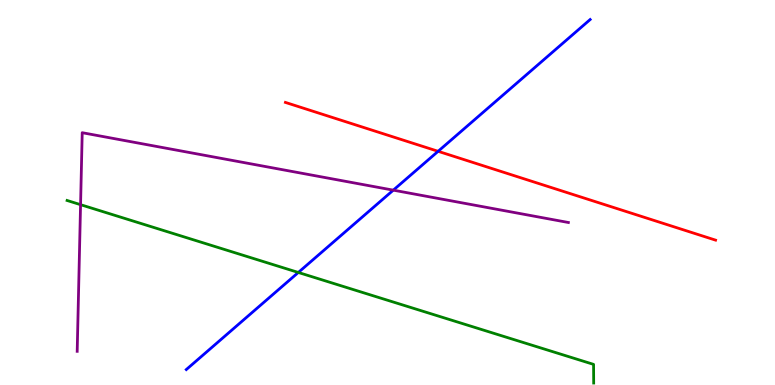[{'lines': ['blue', 'red'], 'intersections': [{'x': 5.65, 'y': 6.07}]}, {'lines': ['green', 'red'], 'intersections': []}, {'lines': ['purple', 'red'], 'intersections': []}, {'lines': ['blue', 'green'], 'intersections': [{'x': 3.85, 'y': 2.92}]}, {'lines': ['blue', 'purple'], 'intersections': [{'x': 5.07, 'y': 5.06}]}, {'lines': ['green', 'purple'], 'intersections': [{'x': 1.04, 'y': 4.68}]}]